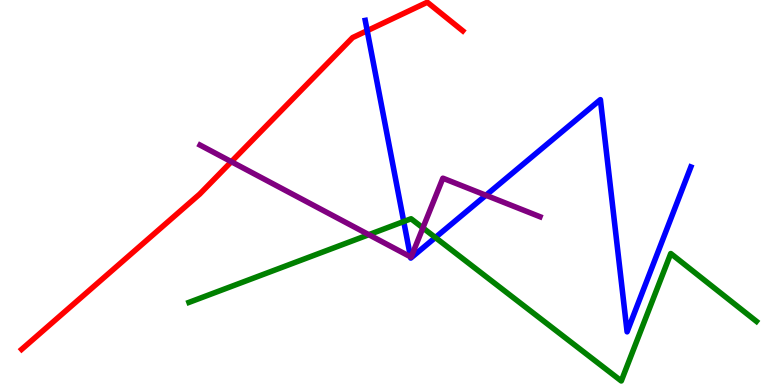[{'lines': ['blue', 'red'], 'intersections': [{'x': 4.74, 'y': 9.2}]}, {'lines': ['green', 'red'], 'intersections': []}, {'lines': ['purple', 'red'], 'intersections': [{'x': 2.99, 'y': 5.8}]}, {'lines': ['blue', 'green'], 'intersections': [{'x': 5.21, 'y': 4.25}, {'x': 5.62, 'y': 3.83}]}, {'lines': ['blue', 'purple'], 'intersections': [{'x': 5.3, 'y': 3.33}, {'x': 6.27, 'y': 4.93}]}, {'lines': ['green', 'purple'], 'intersections': [{'x': 4.76, 'y': 3.9}, {'x': 5.46, 'y': 4.08}]}]